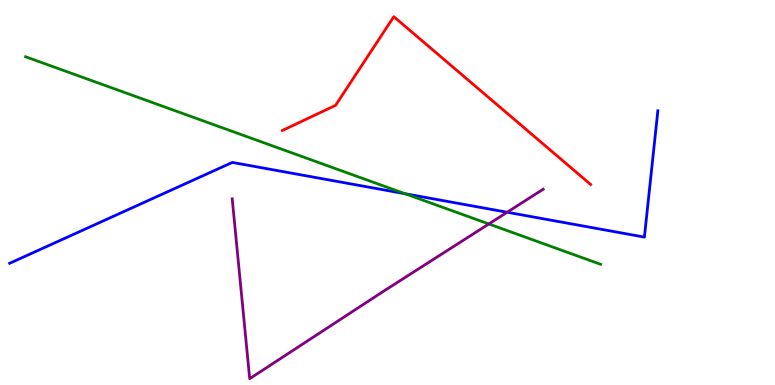[{'lines': ['blue', 'red'], 'intersections': []}, {'lines': ['green', 'red'], 'intersections': []}, {'lines': ['purple', 'red'], 'intersections': []}, {'lines': ['blue', 'green'], 'intersections': [{'x': 5.23, 'y': 4.97}]}, {'lines': ['blue', 'purple'], 'intersections': [{'x': 6.54, 'y': 4.49}]}, {'lines': ['green', 'purple'], 'intersections': [{'x': 6.31, 'y': 4.18}]}]